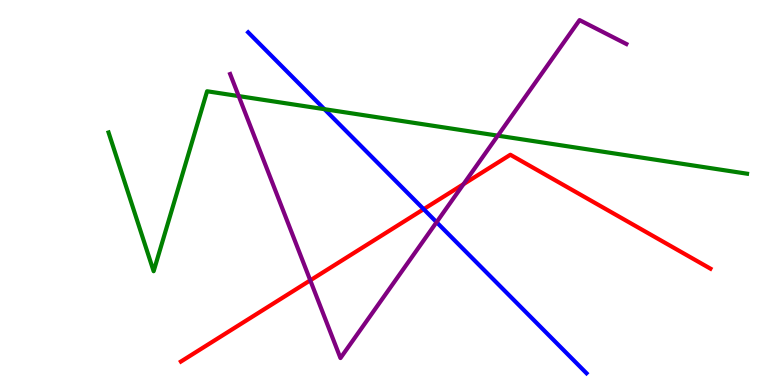[{'lines': ['blue', 'red'], 'intersections': [{'x': 5.47, 'y': 4.57}]}, {'lines': ['green', 'red'], 'intersections': []}, {'lines': ['purple', 'red'], 'intersections': [{'x': 4.0, 'y': 2.72}, {'x': 5.98, 'y': 5.22}]}, {'lines': ['blue', 'green'], 'intersections': [{'x': 4.19, 'y': 7.16}]}, {'lines': ['blue', 'purple'], 'intersections': [{'x': 5.63, 'y': 4.23}]}, {'lines': ['green', 'purple'], 'intersections': [{'x': 3.08, 'y': 7.5}, {'x': 6.42, 'y': 6.48}]}]